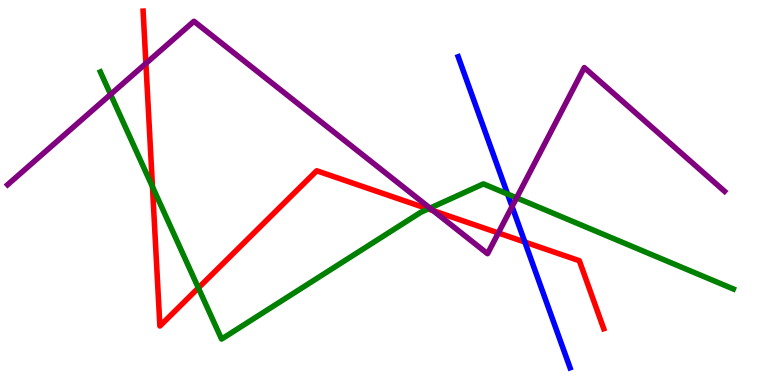[{'lines': ['blue', 'red'], 'intersections': [{'x': 6.77, 'y': 3.71}]}, {'lines': ['green', 'red'], 'intersections': [{'x': 1.97, 'y': 5.15}, {'x': 2.56, 'y': 2.52}, {'x': 5.53, 'y': 4.57}]}, {'lines': ['purple', 'red'], 'intersections': [{'x': 1.88, 'y': 8.35}, {'x': 5.59, 'y': 4.53}, {'x': 6.43, 'y': 3.95}]}, {'lines': ['blue', 'green'], 'intersections': [{'x': 6.55, 'y': 4.96}]}, {'lines': ['blue', 'purple'], 'intersections': [{'x': 6.61, 'y': 4.64}]}, {'lines': ['green', 'purple'], 'intersections': [{'x': 1.43, 'y': 7.55}, {'x': 5.55, 'y': 4.59}, {'x': 6.67, 'y': 4.86}]}]